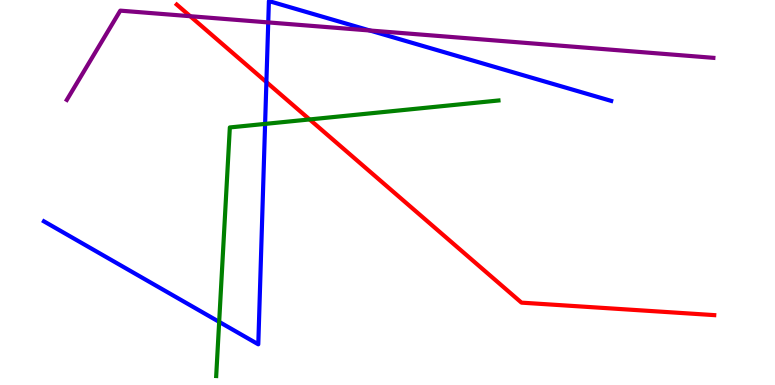[{'lines': ['blue', 'red'], 'intersections': [{'x': 3.44, 'y': 7.87}]}, {'lines': ['green', 'red'], 'intersections': [{'x': 3.99, 'y': 6.9}]}, {'lines': ['purple', 'red'], 'intersections': [{'x': 2.45, 'y': 9.58}]}, {'lines': ['blue', 'green'], 'intersections': [{'x': 2.83, 'y': 1.64}, {'x': 3.42, 'y': 6.78}]}, {'lines': ['blue', 'purple'], 'intersections': [{'x': 3.46, 'y': 9.42}, {'x': 4.77, 'y': 9.21}]}, {'lines': ['green', 'purple'], 'intersections': []}]